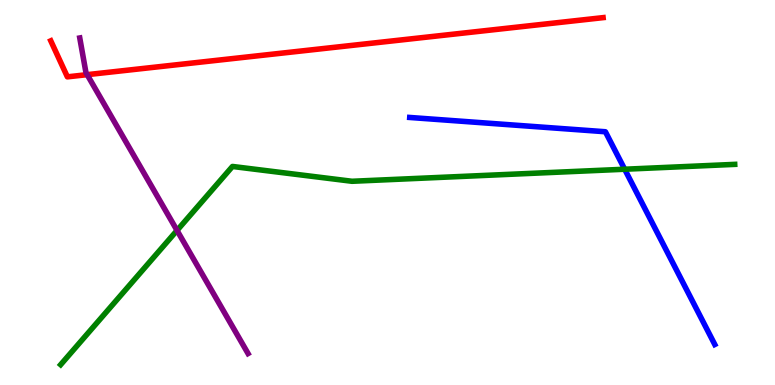[{'lines': ['blue', 'red'], 'intersections': []}, {'lines': ['green', 'red'], 'intersections': []}, {'lines': ['purple', 'red'], 'intersections': [{'x': 1.12, 'y': 8.06}]}, {'lines': ['blue', 'green'], 'intersections': [{'x': 8.06, 'y': 5.6}]}, {'lines': ['blue', 'purple'], 'intersections': []}, {'lines': ['green', 'purple'], 'intersections': [{'x': 2.28, 'y': 4.01}]}]